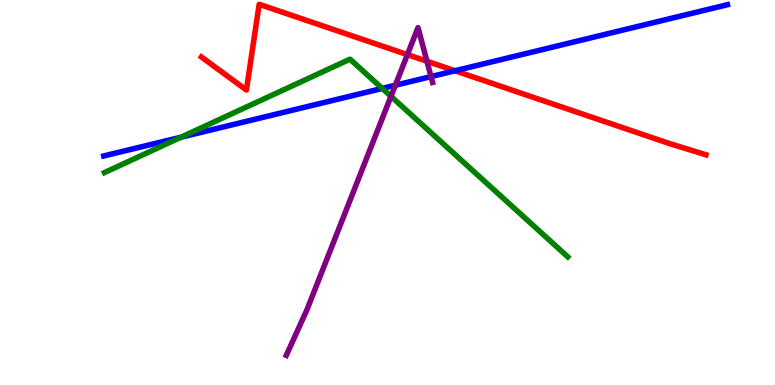[{'lines': ['blue', 'red'], 'intersections': [{'x': 5.87, 'y': 8.16}]}, {'lines': ['green', 'red'], 'intersections': []}, {'lines': ['purple', 'red'], 'intersections': [{'x': 5.26, 'y': 8.58}, {'x': 5.51, 'y': 8.41}]}, {'lines': ['blue', 'green'], 'intersections': [{'x': 2.34, 'y': 6.44}, {'x': 4.93, 'y': 7.7}]}, {'lines': ['blue', 'purple'], 'intersections': [{'x': 5.1, 'y': 7.79}, {'x': 5.56, 'y': 8.01}]}, {'lines': ['green', 'purple'], 'intersections': [{'x': 5.04, 'y': 7.5}]}]